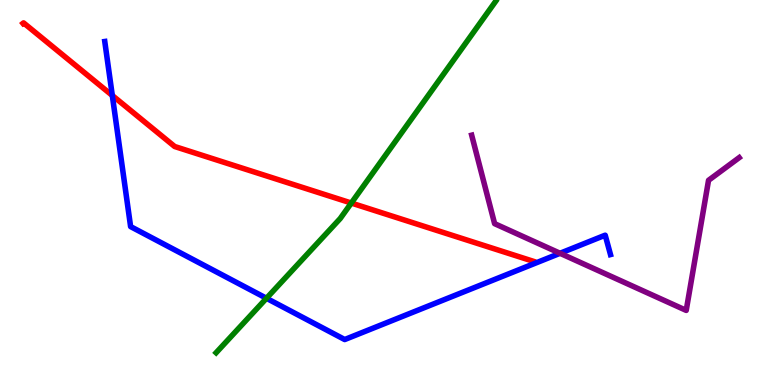[{'lines': ['blue', 'red'], 'intersections': [{'x': 1.45, 'y': 7.52}]}, {'lines': ['green', 'red'], 'intersections': [{'x': 4.53, 'y': 4.73}]}, {'lines': ['purple', 'red'], 'intersections': []}, {'lines': ['blue', 'green'], 'intersections': [{'x': 3.44, 'y': 2.25}]}, {'lines': ['blue', 'purple'], 'intersections': [{'x': 7.23, 'y': 3.42}]}, {'lines': ['green', 'purple'], 'intersections': []}]